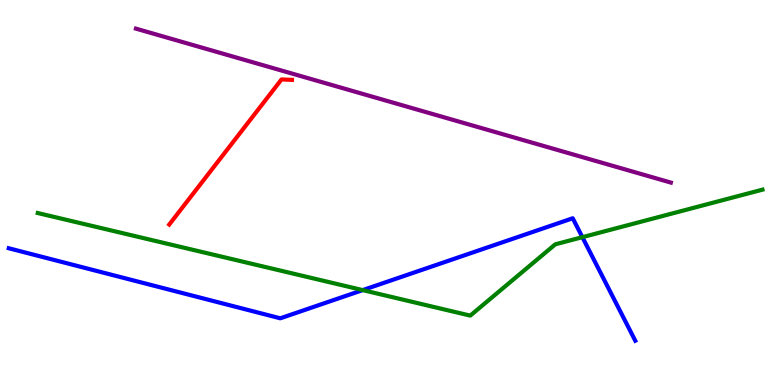[{'lines': ['blue', 'red'], 'intersections': []}, {'lines': ['green', 'red'], 'intersections': []}, {'lines': ['purple', 'red'], 'intersections': []}, {'lines': ['blue', 'green'], 'intersections': [{'x': 4.68, 'y': 2.46}, {'x': 7.51, 'y': 3.84}]}, {'lines': ['blue', 'purple'], 'intersections': []}, {'lines': ['green', 'purple'], 'intersections': []}]